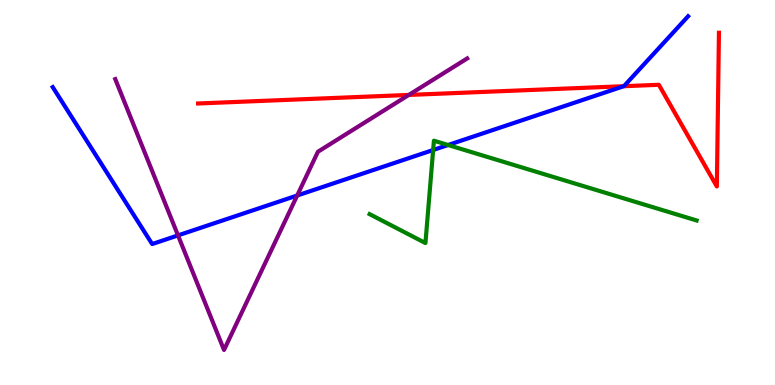[{'lines': ['blue', 'red'], 'intersections': [{'x': 8.05, 'y': 7.76}]}, {'lines': ['green', 'red'], 'intersections': []}, {'lines': ['purple', 'red'], 'intersections': [{'x': 5.27, 'y': 7.53}]}, {'lines': ['blue', 'green'], 'intersections': [{'x': 5.59, 'y': 6.1}, {'x': 5.78, 'y': 6.23}]}, {'lines': ['blue', 'purple'], 'intersections': [{'x': 2.3, 'y': 3.89}, {'x': 3.83, 'y': 4.92}]}, {'lines': ['green', 'purple'], 'intersections': []}]